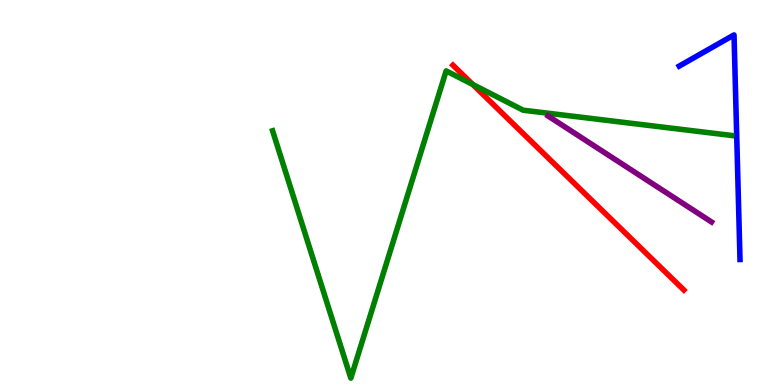[{'lines': ['blue', 'red'], 'intersections': []}, {'lines': ['green', 'red'], 'intersections': [{'x': 6.1, 'y': 7.81}]}, {'lines': ['purple', 'red'], 'intersections': []}, {'lines': ['blue', 'green'], 'intersections': []}, {'lines': ['blue', 'purple'], 'intersections': []}, {'lines': ['green', 'purple'], 'intersections': []}]